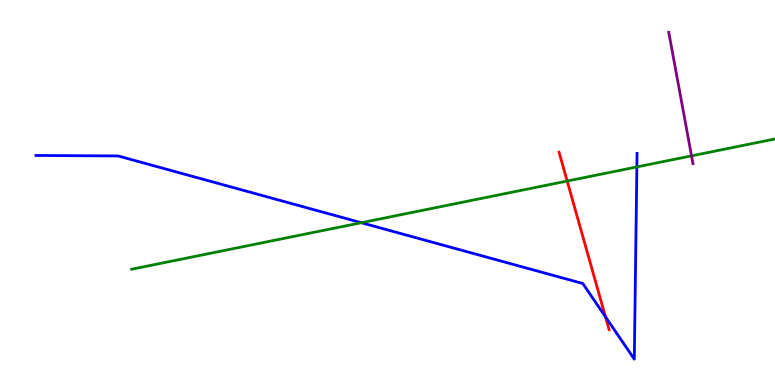[{'lines': ['blue', 'red'], 'intersections': [{'x': 7.81, 'y': 1.77}]}, {'lines': ['green', 'red'], 'intersections': [{'x': 7.32, 'y': 5.3}]}, {'lines': ['purple', 'red'], 'intersections': []}, {'lines': ['blue', 'green'], 'intersections': [{'x': 4.66, 'y': 4.22}, {'x': 8.22, 'y': 5.66}]}, {'lines': ['blue', 'purple'], 'intersections': []}, {'lines': ['green', 'purple'], 'intersections': [{'x': 8.92, 'y': 5.95}]}]